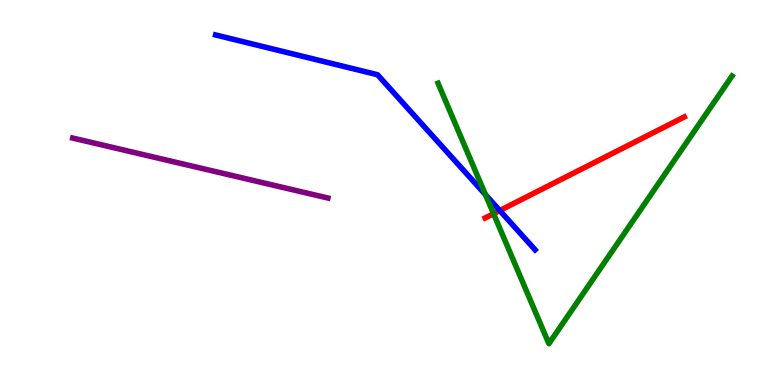[{'lines': ['blue', 'red'], 'intersections': [{'x': 6.45, 'y': 4.53}]}, {'lines': ['green', 'red'], 'intersections': [{'x': 6.37, 'y': 4.45}]}, {'lines': ['purple', 'red'], 'intersections': []}, {'lines': ['blue', 'green'], 'intersections': [{'x': 6.26, 'y': 4.94}]}, {'lines': ['blue', 'purple'], 'intersections': []}, {'lines': ['green', 'purple'], 'intersections': []}]